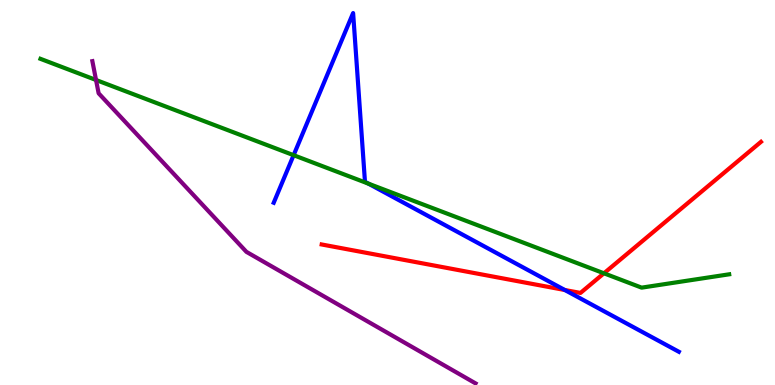[{'lines': ['blue', 'red'], 'intersections': [{'x': 7.29, 'y': 2.47}]}, {'lines': ['green', 'red'], 'intersections': [{'x': 7.79, 'y': 2.9}]}, {'lines': ['purple', 'red'], 'intersections': []}, {'lines': ['blue', 'green'], 'intersections': [{'x': 3.79, 'y': 5.97}, {'x': 4.76, 'y': 5.23}]}, {'lines': ['blue', 'purple'], 'intersections': []}, {'lines': ['green', 'purple'], 'intersections': [{'x': 1.24, 'y': 7.92}]}]